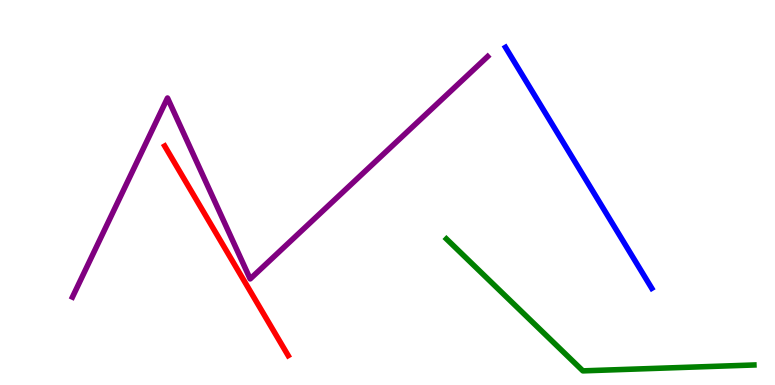[{'lines': ['blue', 'red'], 'intersections': []}, {'lines': ['green', 'red'], 'intersections': []}, {'lines': ['purple', 'red'], 'intersections': []}, {'lines': ['blue', 'green'], 'intersections': []}, {'lines': ['blue', 'purple'], 'intersections': []}, {'lines': ['green', 'purple'], 'intersections': []}]